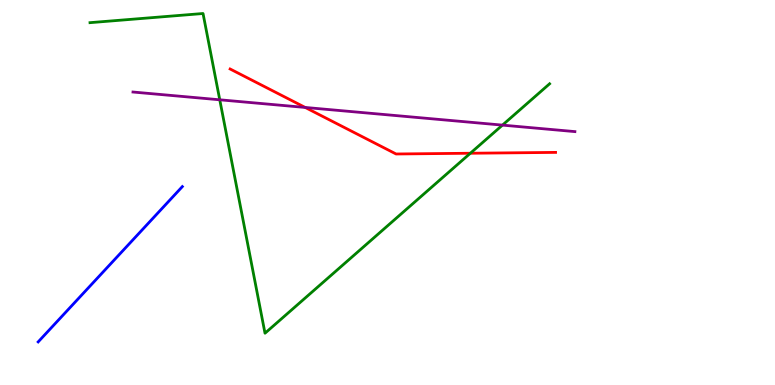[{'lines': ['blue', 'red'], 'intersections': []}, {'lines': ['green', 'red'], 'intersections': [{'x': 6.07, 'y': 6.02}]}, {'lines': ['purple', 'red'], 'intersections': [{'x': 3.94, 'y': 7.21}]}, {'lines': ['blue', 'green'], 'intersections': []}, {'lines': ['blue', 'purple'], 'intersections': []}, {'lines': ['green', 'purple'], 'intersections': [{'x': 2.84, 'y': 7.41}, {'x': 6.48, 'y': 6.75}]}]